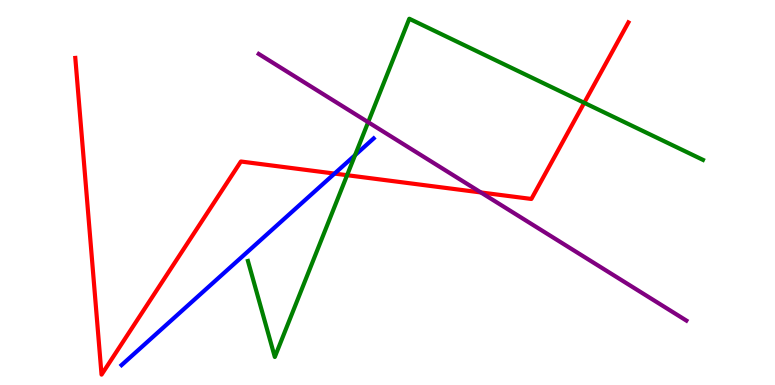[{'lines': ['blue', 'red'], 'intersections': [{'x': 4.32, 'y': 5.49}]}, {'lines': ['green', 'red'], 'intersections': [{'x': 4.48, 'y': 5.45}, {'x': 7.54, 'y': 7.33}]}, {'lines': ['purple', 'red'], 'intersections': [{'x': 6.2, 'y': 5.0}]}, {'lines': ['blue', 'green'], 'intersections': [{'x': 4.58, 'y': 5.97}]}, {'lines': ['blue', 'purple'], 'intersections': []}, {'lines': ['green', 'purple'], 'intersections': [{'x': 4.75, 'y': 6.83}]}]